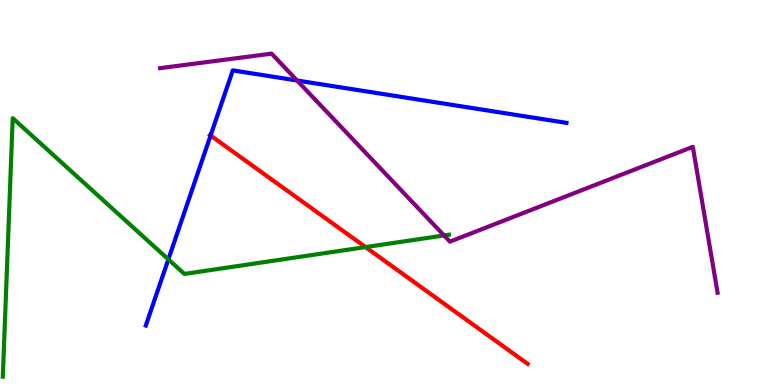[{'lines': ['blue', 'red'], 'intersections': [{'x': 2.72, 'y': 6.48}]}, {'lines': ['green', 'red'], 'intersections': [{'x': 4.72, 'y': 3.58}]}, {'lines': ['purple', 'red'], 'intersections': []}, {'lines': ['blue', 'green'], 'intersections': [{'x': 2.17, 'y': 3.26}]}, {'lines': ['blue', 'purple'], 'intersections': [{'x': 3.83, 'y': 7.91}]}, {'lines': ['green', 'purple'], 'intersections': [{'x': 5.73, 'y': 3.88}]}]